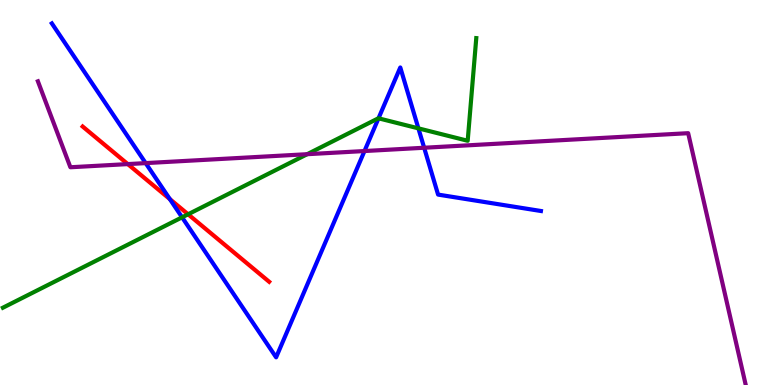[{'lines': ['blue', 'red'], 'intersections': [{'x': 2.19, 'y': 4.83}]}, {'lines': ['green', 'red'], 'intersections': [{'x': 2.43, 'y': 4.43}]}, {'lines': ['purple', 'red'], 'intersections': [{'x': 1.65, 'y': 5.74}]}, {'lines': ['blue', 'green'], 'intersections': [{'x': 2.35, 'y': 4.36}, {'x': 4.88, 'y': 6.93}, {'x': 5.4, 'y': 6.67}]}, {'lines': ['blue', 'purple'], 'intersections': [{'x': 1.88, 'y': 5.76}, {'x': 4.7, 'y': 6.08}, {'x': 5.47, 'y': 6.16}]}, {'lines': ['green', 'purple'], 'intersections': [{'x': 3.96, 'y': 5.99}]}]